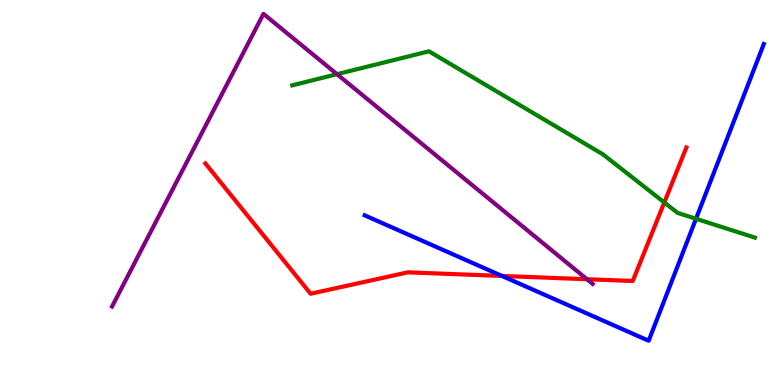[{'lines': ['blue', 'red'], 'intersections': [{'x': 6.48, 'y': 2.83}]}, {'lines': ['green', 'red'], 'intersections': [{'x': 8.57, 'y': 4.74}]}, {'lines': ['purple', 'red'], 'intersections': [{'x': 7.57, 'y': 2.75}]}, {'lines': ['blue', 'green'], 'intersections': [{'x': 8.98, 'y': 4.32}]}, {'lines': ['blue', 'purple'], 'intersections': []}, {'lines': ['green', 'purple'], 'intersections': [{'x': 4.35, 'y': 8.07}]}]